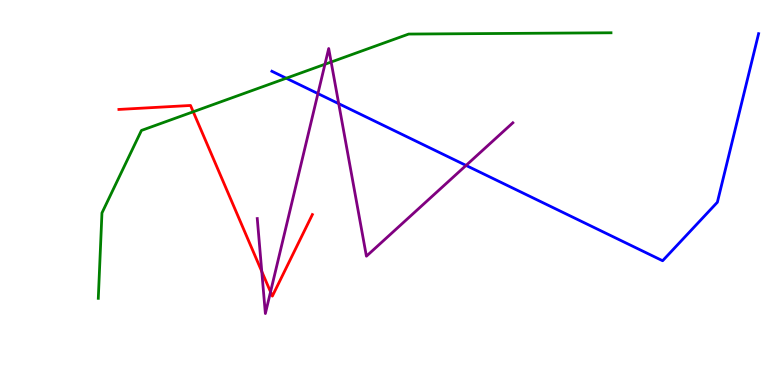[{'lines': ['blue', 'red'], 'intersections': []}, {'lines': ['green', 'red'], 'intersections': [{'x': 2.49, 'y': 7.1}]}, {'lines': ['purple', 'red'], 'intersections': [{'x': 3.38, 'y': 2.95}, {'x': 3.49, 'y': 2.42}]}, {'lines': ['blue', 'green'], 'intersections': [{'x': 3.69, 'y': 7.97}]}, {'lines': ['blue', 'purple'], 'intersections': [{'x': 4.1, 'y': 7.57}, {'x': 4.37, 'y': 7.31}, {'x': 6.01, 'y': 5.7}]}, {'lines': ['green', 'purple'], 'intersections': [{'x': 4.19, 'y': 8.33}, {'x': 4.27, 'y': 8.39}]}]